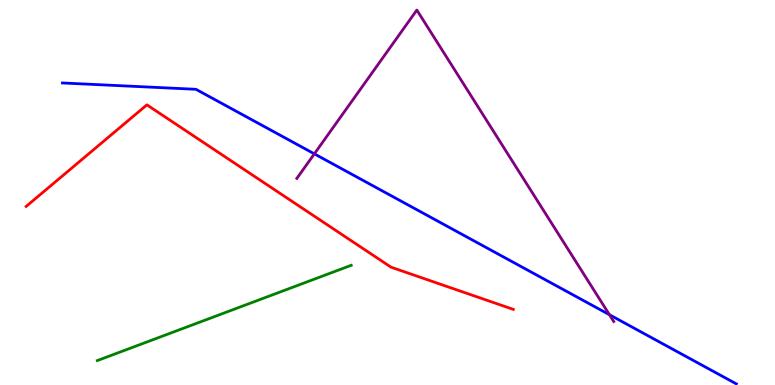[{'lines': ['blue', 'red'], 'intersections': []}, {'lines': ['green', 'red'], 'intersections': []}, {'lines': ['purple', 'red'], 'intersections': []}, {'lines': ['blue', 'green'], 'intersections': []}, {'lines': ['blue', 'purple'], 'intersections': [{'x': 4.06, 'y': 6.0}, {'x': 7.86, 'y': 1.83}]}, {'lines': ['green', 'purple'], 'intersections': []}]